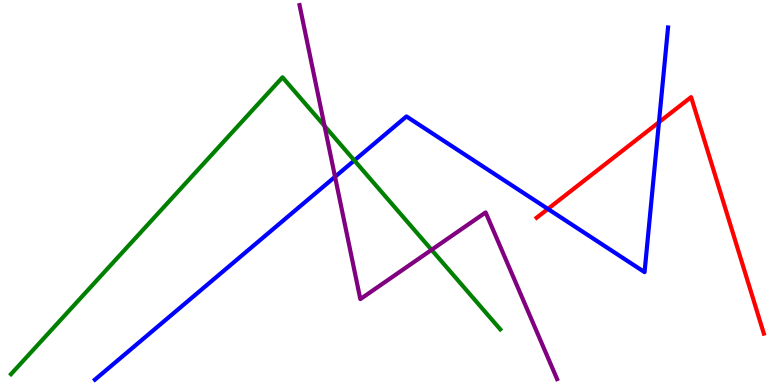[{'lines': ['blue', 'red'], 'intersections': [{'x': 7.07, 'y': 4.57}, {'x': 8.5, 'y': 6.82}]}, {'lines': ['green', 'red'], 'intersections': []}, {'lines': ['purple', 'red'], 'intersections': []}, {'lines': ['blue', 'green'], 'intersections': [{'x': 4.57, 'y': 5.83}]}, {'lines': ['blue', 'purple'], 'intersections': [{'x': 4.32, 'y': 5.41}]}, {'lines': ['green', 'purple'], 'intersections': [{'x': 4.19, 'y': 6.73}, {'x': 5.57, 'y': 3.51}]}]